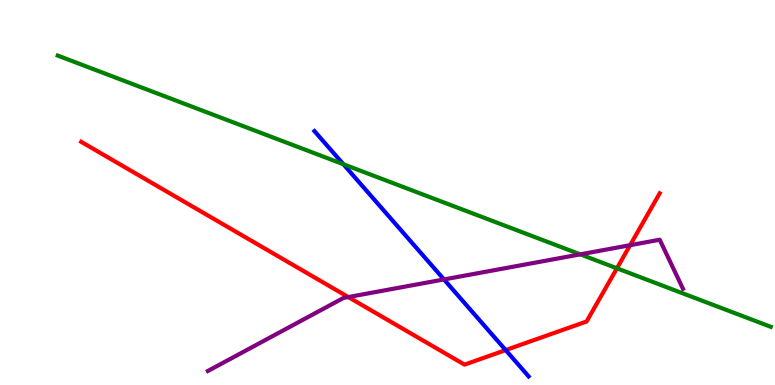[{'lines': ['blue', 'red'], 'intersections': [{'x': 6.52, 'y': 0.907}]}, {'lines': ['green', 'red'], 'intersections': [{'x': 7.96, 'y': 3.03}]}, {'lines': ['purple', 'red'], 'intersections': [{'x': 4.49, 'y': 2.28}, {'x': 8.13, 'y': 3.63}]}, {'lines': ['blue', 'green'], 'intersections': [{'x': 4.43, 'y': 5.73}]}, {'lines': ['blue', 'purple'], 'intersections': [{'x': 5.73, 'y': 2.74}]}, {'lines': ['green', 'purple'], 'intersections': [{'x': 7.49, 'y': 3.39}]}]